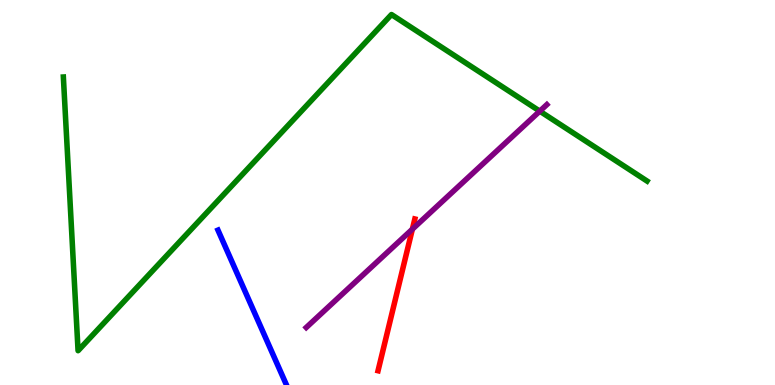[{'lines': ['blue', 'red'], 'intersections': []}, {'lines': ['green', 'red'], 'intersections': []}, {'lines': ['purple', 'red'], 'intersections': [{'x': 5.32, 'y': 4.05}]}, {'lines': ['blue', 'green'], 'intersections': []}, {'lines': ['blue', 'purple'], 'intersections': []}, {'lines': ['green', 'purple'], 'intersections': [{'x': 6.96, 'y': 7.11}]}]